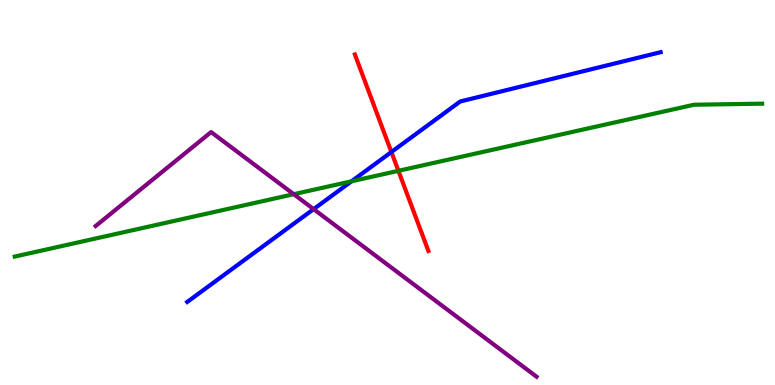[{'lines': ['blue', 'red'], 'intersections': [{'x': 5.05, 'y': 6.05}]}, {'lines': ['green', 'red'], 'intersections': [{'x': 5.14, 'y': 5.56}]}, {'lines': ['purple', 'red'], 'intersections': []}, {'lines': ['blue', 'green'], 'intersections': [{'x': 4.54, 'y': 5.29}]}, {'lines': ['blue', 'purple'], 'intersections': [{'x': 4.05, 'y': 4.57}]}, {'lines': ['green', 'purple'], 'intersections': [{'x': 3.79, 'y': 4.96}]}]